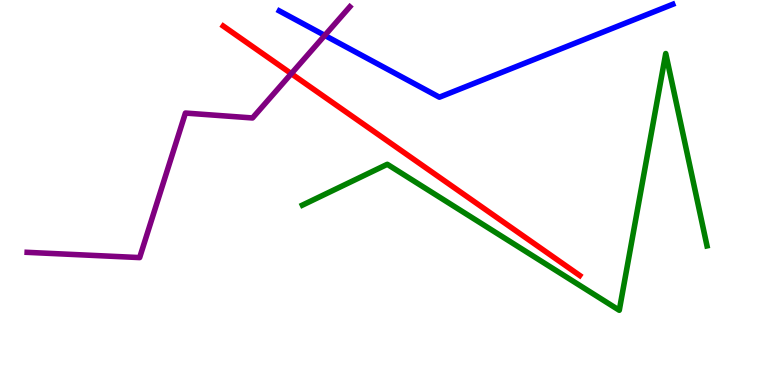[{'lines': ['blue', 'red'], 'intersections': []}, {'lines': ['green', 'red'], 'intersections': []}, {'lines': ['purple', 'red'], 'intersections': [{'x': 3.76, 'y': 8.09}]}, {'lines': ['blue', 'green'], 'intersections': []}, {'lines': ['blue', 'purple'], 'intersections': [{'x': 4.19, 'y': 9.08}]}, {'lines': ['green', 'purple'], 'intersections': []}]